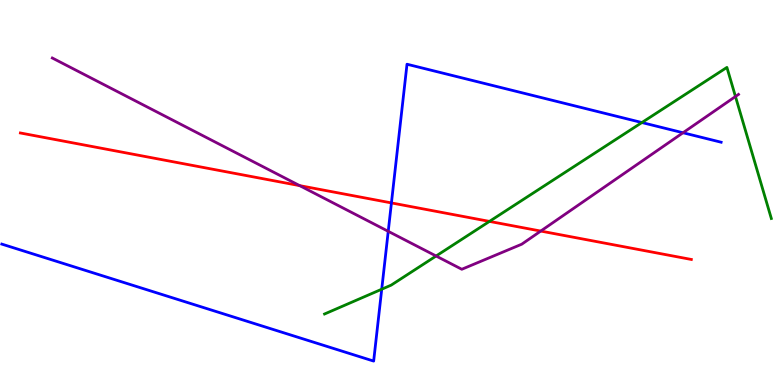[{'lines': ['blue', 'red'], 'intersections': [{'x': 5.05, 'y': 4.73}]}, {'lines': ['green', 'red'], 'intersections': [{'x': 6.32, 'y': 4.25}]}, {'lines': ['purple', 'red'], 'intersections': [{'x': 3.87, 'y': 5.18}, {'x': 6.98, 'y': 4.0}]}, {'lines': ['blue', 'green'], 'intersections': [{'x': 4.93, 'y': 2.49}, {'x': 8.28, 'y': 6.82}]}, {'lines': ['blue', 'purple'], 'intersections': [{'x': 5.01, 'y': 3.99}, {'x': 8.81, 'y': 6.55}]}, {'lines': ['green', 'purple'], 'intersections': [{'x': 5.63, 'y': 3.35}, {'x': 9.49, 'y': 7.49}]}]